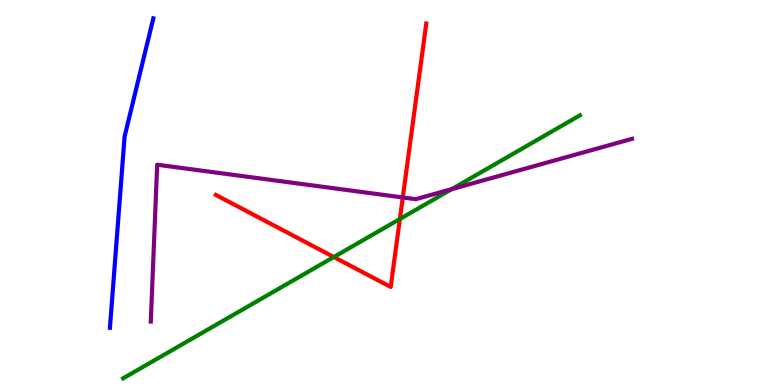[{'lines': ['blue', 'red'], 'intersections': []}, {'lines': ['green', 'red'], 'intersections': [{'x': 4.31, 'y': 3.32}, {'x': 5.16, 'y': 4.31}]}, {'lines': ['purple', 'red'], 'intersections': [{'x': 5.2, 'y': 4.87}]}, {'lines': ['blue', 'green'], 'intersections': []}, {'lines': ['blue', 'purple'], 'intersections': []}, {'lines': ['green', 'purple'], 'intersections': [{'x': 5.83, 'y': 5.09}]}]